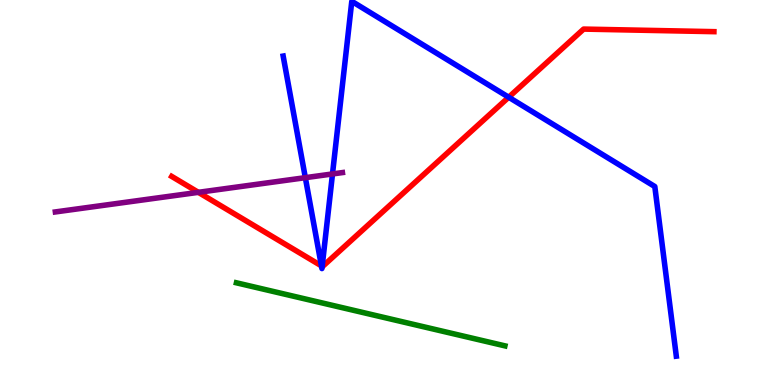[{'lines': ['blue', 'red'], 'intersections': [{'x': 4.15, 'y': 3.09}, {'x': 4.16, 'y': 3.08}, {'x': 6.56, 'y': 7.47}]}, {'lines': ['green', 'red'], 'intersections': []}, {'lines': ['purple', 'red'], 'intersections': [{'x': 2.56, 'y': 5.0}]}, {'lines': ['blue', 'green'], 'intersections': []}, {'lines': ['blue', 'purple'], 'intersections': [{'x': 3.94, 'y': 5.39}, {'x': 4.29, 'y': 5.48}]}, {'lines': ['green', 'purple'], 'intersections': []}]